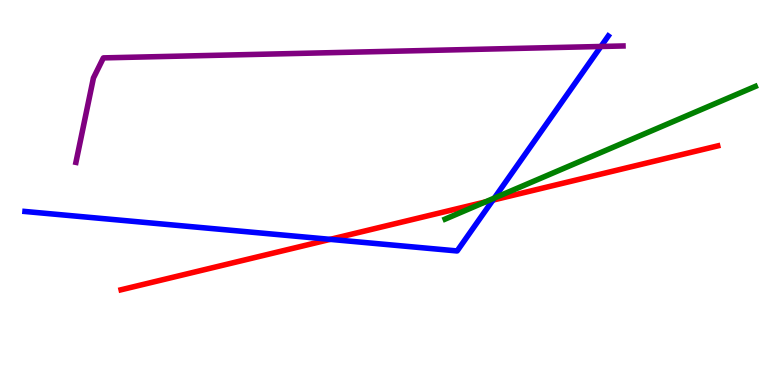[{'lines': ['blue', 'red'], 'intersections': [{'x': 4.26, 'y': 3.78}, {'x': 6.36, 'y': 4.8}]}, {'lines': ['green', 'red'], 'intersections': [{'x': 6.26, 'y': 4.75}]}, {'lines': ['purple', 'red'], 'intersections': []}, {'lines': ['blue', 'green'], 'intersections': [{'x': 6.38, 'y': 4.86}]}, {'lines': ['blue', 'purple'], 'intersections': [{'x': 7.75, 'y': 8.79}]}, {'lines': ['green', 'purple'], 'intersections': []}]